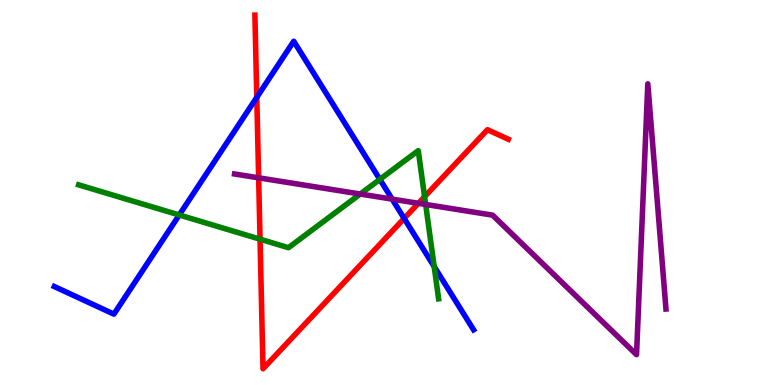[{'lines': ['blue', 'red'], 'intersections': [{'x': 3.31, 'y': 7.47}, {'x': 5.22, 'y': 4.33}]}, {'lines': ['green', 'red'], 'intersections': [{'x': 3.36, 'y': 3.79}, {'x': 5.48, 'y': 4.89}]}, {'lines': ['purple', 'red'], 'intersections': [{'x': 3.34, 'y': 5.38}, {'x': 5.4, 'y': 4.72}]}, {'lines': ['blue', 'green'], 'intersections': [{'x': 2.31, 'y': 4.42}, {'x': 4.9, 'y': 5.34}, {'x': 5.6, 'y': 3.08}]}, {'lines': ['blue', 'purple'], 'intersections': [{'x': 5.06, 'y': 4.83}]}, {'lines': ['green', 'purple'], 'intersections': [{'x': 4.65, 'y': 4.96}, {'x': 5.49, 'y': 4.69}]}]